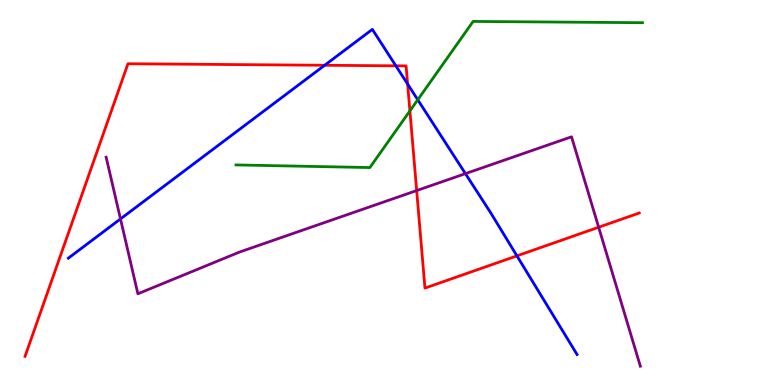[{'lines': ['blue', 'red'], 'intersections': [{'x': 4.19, 'y': 8.3}, {'x': 5.11, 'y': 8.29}, {'x': 5.26, 'y': 7.82}, {'x': 6.67, 'y': 3.35}]}, {'lines': ['green', 'red'], 'intersections': [{'x': 5.29, 'y': 7.12}]}, {'lines': ['purple', 'red'], 'intersections': [{'x': 5.38, 'y': 5.05}, {'x': 7.72, 'y': 4.1}]}, {'lines': ['blue', 'green'], 'intersections': [{'x': 5.39, 'y': 7.41}]}, {'lines': ['blue', 'purple'], 'intersections': [{'x': 1.55, 'y': 4.31}, {'x': 6.01, 'y': 5.49}]}, {'lines': ['green', 'purple'], 'intersections': []}]